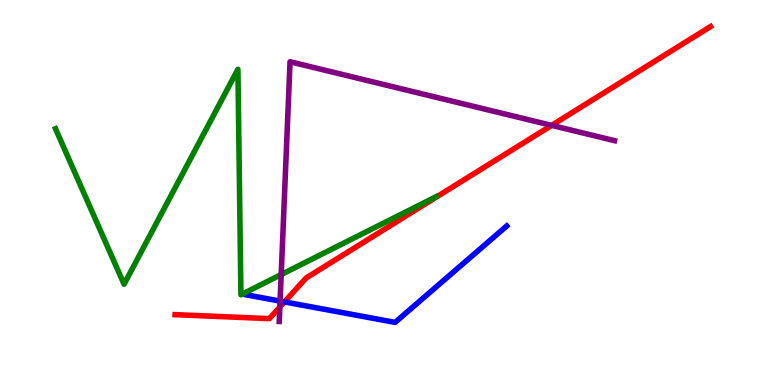[{'lines': ['blue', 'red'], 'intersections': [{'x': 3.67, 'y': 2.16}]}, {'lines': ['green', 'red'], 'intersections': []}, {'lines': ['purple', 'red'], 'intersections': [{'x': 3.61, 'y': 2.03}, {'x': 7.12, 'y': 6.74}]}, {'lines': ['blue', 'green'], 'intersections': []}, {'lines': ['blue', 'purple'], 'intersections': [{'x': 3.61, 'y': 2.18}]}, {'lines': ['green', 'purple'], 'intersections': [{'x': 3.63, 'y': 2.87}]}]